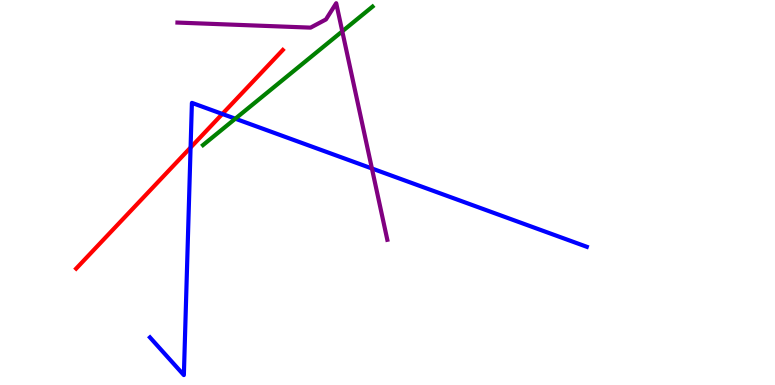[{'lines': ['blue', 'red'], 'intersections': [{'x': 2.46, 'y': 6.17}, {'x': 2.87, 'y': 7.04}]}, {'lines': ['green', 'red'], 'intersections': []}, {'lines': ['purple', 'red'], 'intersections': []}, {'lines': ['blue', 'green'], 'intersections': [{'x': 3.04, 'y': 6.92}]}, {'lines': ['blue', 'purple'], 'intersections': [{'x': 4.8, 'y': 5.62}]}, {'lines': ['green', 'purple'], 'intersections': [{'x': 4.42, 'y': 9.19}]}]